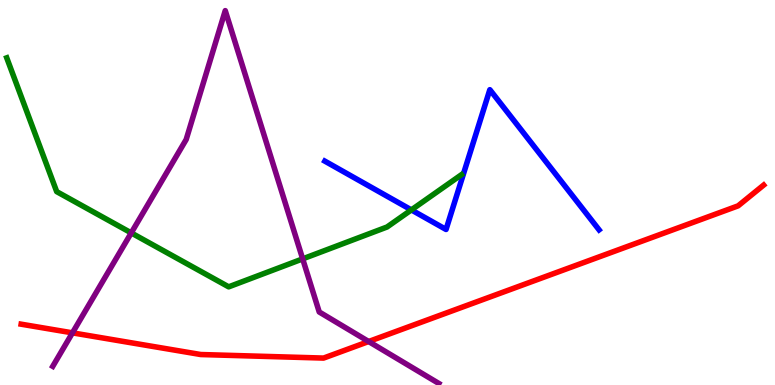[{'lines': ['blue', 'red'], 'intersections': []}, {'lines': ['green', 'red'], 'intersections': []}, {'lines': ['purple', 'red'], 'intersections': [{'x': 0.935, 'y': 1.35}, {'x': 4.76, 'y': 1.13}]}, {'lines': ['blue', 'green'], 'intersections': [{'x': 5.31, 'y': 4.55}]}, {'lines': ['blue', 'purple'], 'intersections': []}, {'lines': ['green', 'purple'], 'intersections': [{'x': 1.69, 'y': 3.95}, {'x': 3.91, 'y': 3.28}]}]